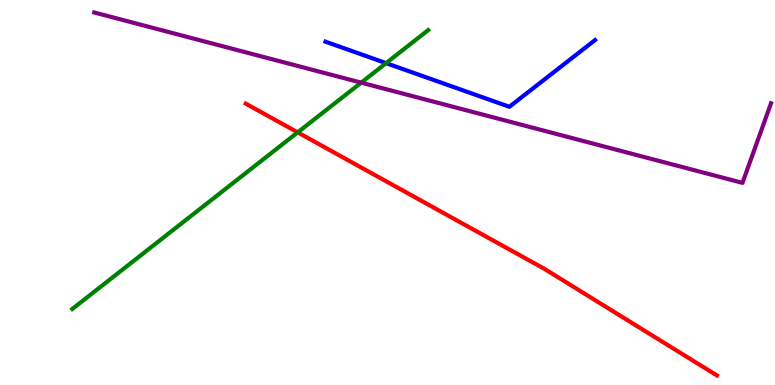[{'lines': ['blue', 'red'], 'intersections': []}, {'lines': ['green', 'red'], 'intersections': [{'x': 3.84, 'y': 6.56}]}, {'lines': ['purple', 'red'], 'intersections': []}, {'lines': ['blue', 'green'], 'intersections': [{'x': 4.98, 'y': 8.36}]}, {'lines': ['blue', 'purple'], 'intersections': []}, {'lines': ['green', 'purple'], 'intersections': [{'x': 4.66, 'y': 7.85}]}]